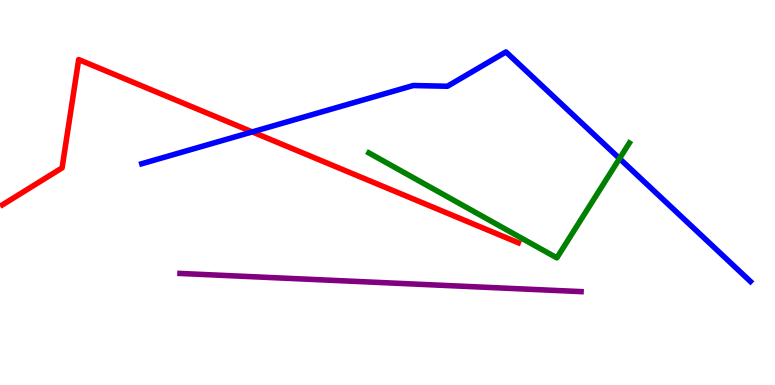[{'lines': ['blue', 'red'], 'intersections': [{'x': 3.26, 'y': 6.57}]}, {'lines': ['green', 'red'], 'intersections': []}, {'lines': ['purple', 'red'], 'intersections': []}, {'lines': ['blue', 'green'], 'intersections': [{'x': 7.99, 'y': 5.88}]}, {'lines': ['blue', 'purple'], 'intersections': []}, {'lines': ['green', 'purple'], 'intersections': []}]